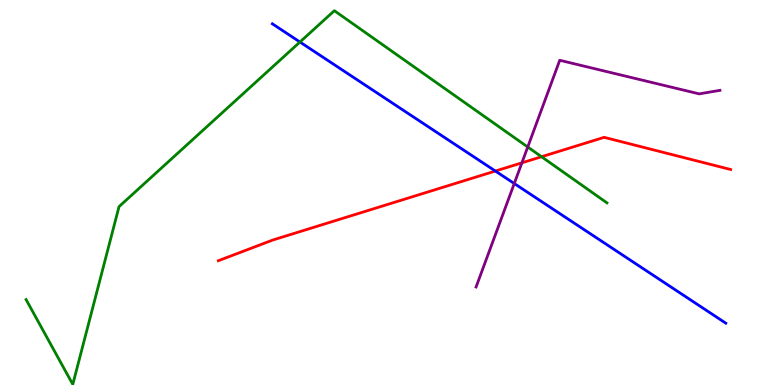[{'lines': ['blue', 'red'], 'intersections': [{'x': 6.39, 'y': 5.56}]}, {'lines': ['green', 'red'], 'intersections': [{'x': 6.99, 'y': 5.93}]}, {'lines': ['purple', 'red'], 'intersections': [{'x': 6.73, 'y': 5.77}]}, {'lines': ['blue', 'green'], 'intersections': [{'x': 3.87, 'y': 8.91}]}, {'lines': ['blue', 'purple'], 'intersections': [{'x': 6.64, 'y': 5.23}]}, {'lines': ['green', 'purple'], 'intersections': [{'x': 6.81, 'y': 6.18}]}]